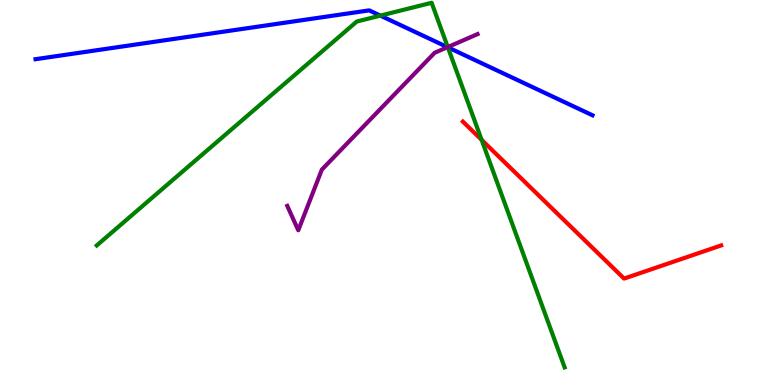[{'lines': ['blue', 'red'], 'intersections': []}, {'lines': ['green', 'red'], 'intersections': [{'x': 6.21, 'y': 6.37}]}, {'lines': ['purple', 'red'], 'intersections': []}, {'lines': ['blue', 'green'], 'intersections': [{'x': 4.91, 'y': 9.59}, {'x': 5.78, 'y': 8.77}]}, {'lines': ['blue', 'purple'], 'intersections': [{'x': 5.77, 'y': 8.77}]}, {'lines': ['green', 'purple'], 'intersections': [{'x': 5.78, 'y': 8.78}]}]